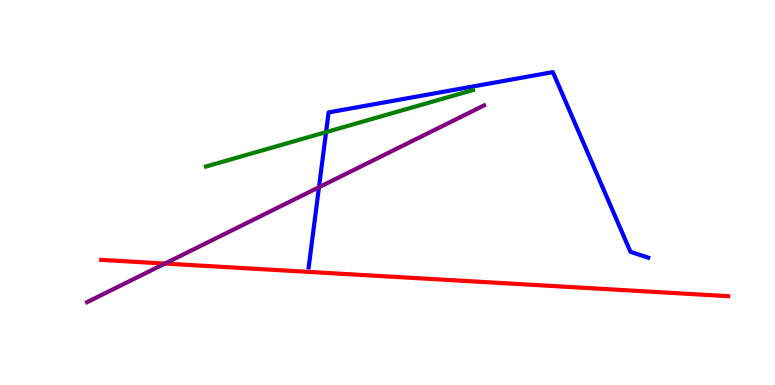[{'lines': ['blue', 'red'], 'intersections': []}, {'lines': ['green', 'red'], 'intersections': []}, {'lines': ['purple', 'red'], 'intersections': [{'x': 2.13, 'y': 3.15}]}, {'lines': ['blue', 'green'], 'intersections': [{'x': 4.21, 'y': 6.57}]}, {'lines': ['blue', 'purple'], 'intersections': [{'x': 4.12, 'y': 5.14}]}, {'lines': ['green', 'purple'], 'intersections': []}]